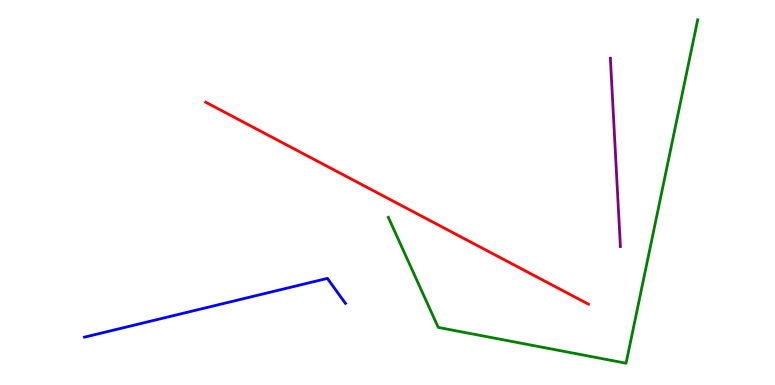[{'lines': ['blue', 'red'], 'intersections': []}, {'lines': ['green', 'red'], 'intersections': []}, {'lines': ['purple', 'red'], 'intersections': []}, {'lines': ['blue', 'green'], 'intersections': []}, {'lines': ['blue', 'purple'], 'intersections': []}, {'lines': ['green', 'purple'], 'intersections': []}]